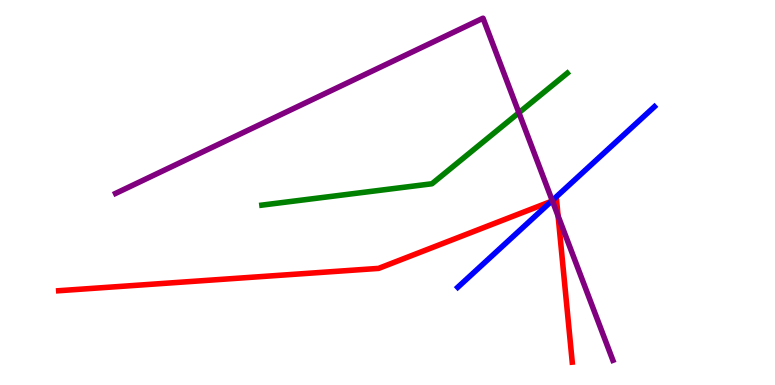[{'lines': ['blue', 'red'], 'intersections': [{'x': 7.11, 'y': 4.77}]}, {'lines': ['green', 'red'], 'intersections': []}, {'lines': ['purple', 'red'], 'intersections': [{'x': 7.13, 'y': 4.78}, {'x': 7.2, 'y': 4.39}]}, {'lines': ['blue', 'green'], 'intersections': []}, {'lines': ['blue', 'purple'], 'intersections': [{'x': 7.13, 'y': 4.79}]}, {'lines': ['green', 'purple'], 'intersections': [{'x': 6.7, 'y': 7.07}]}]